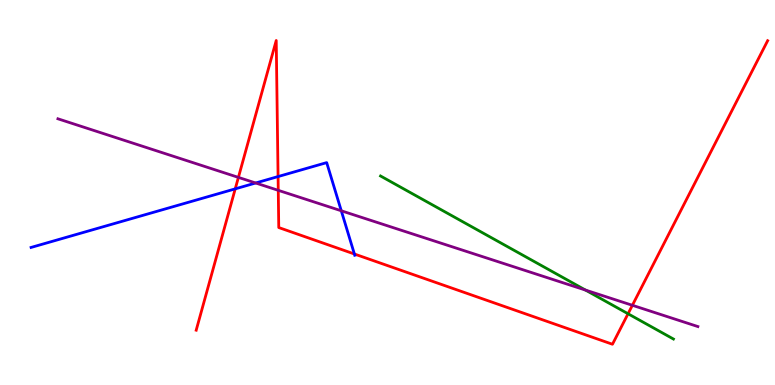[{'lines': ['blue', 'red'], 'intersections': [{'x': 3.04, 'y': 5.09}, {'x': 3.59, 'y': 5.41}, {'x': 4.57, 'y': 3.4}]}, {'lines': ['green', 'red'], 'intersections': [{'x': 8.1, 'y': 1.85}]}, {'lines': ['purple', 'red'], 'intersections': [{'x': 3.08, 'y': 5.39}, {'x': 3.59, 'y': 5.06}, {'x': 8.16, 'y': 2.07}]}, {'lines': ['blue', 'green'], 'intersections': []}, {'lines': ['blue', 'purple'], 'intersections': [{'x': 3.3, 'y': 5.25}, {'x': 4.4, 'y': 4.52}]}, {'lines': ['green', 'purple'], 'intersections': [{'x': 7.55, 'y': 2.47}]}]